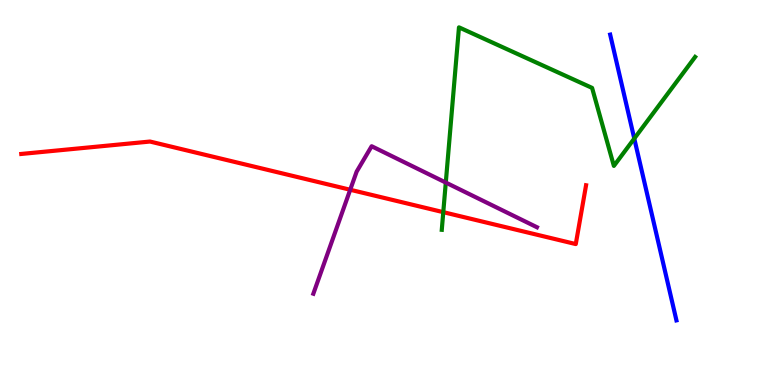[{'lines': ['blue', 'red'], 'intersections': []}, {'lines': ['green', 'red'], 'intersections': [{'x': 5.72, 'y': 4.49}]}, {'lines': ['purple', 'red'], 'intersections': [{'x': 4.52, 'y': 5.07}]}, {'lines': ['blue', 'green'], 'intersections': [{'x': 8.18, 'y': 6.4}]}, {'lines': ['blue', 'purple'], 'intersections': []}, {'lines': ['green', 'purple'], 'intersections': [{'x': 5.75, 'y': 5.26}]}]